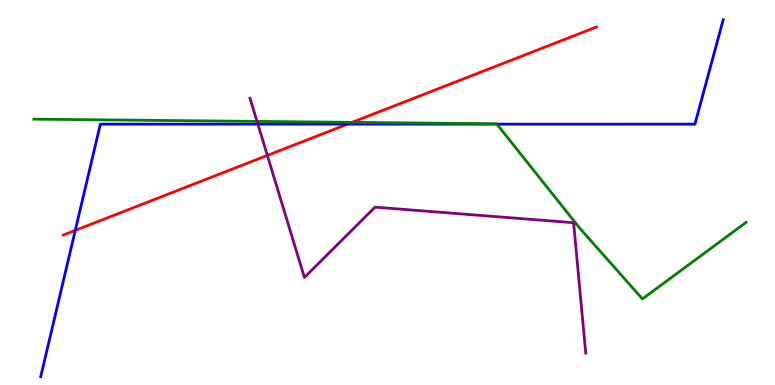[{'lines': ['blue', 'red'], 'intersections': [{'x': 0.971, 'y': 4.02}, {'x': 4.48, 'y': 6.78}]}, {'lines': ['green', 'red'], 'intersections': [{'x': 4.54, 'y': 6.82}]}, {'lines': ['purple', 'red'], 'intersections': [{'x': 3.45, 'y': 5.96}]}, {'lines': ['blue', 'green'], 'intersections': [{'x': 6.41, 'y': 6.78}]}, {'lines': ['blue', 'purple'], 'intersections': [{'x': 3.33, 'y': 6.78}]}, {'lines': ['green', 'purple'], 'intersections': [{'x': 3.32, 'y': 6.85}]}]